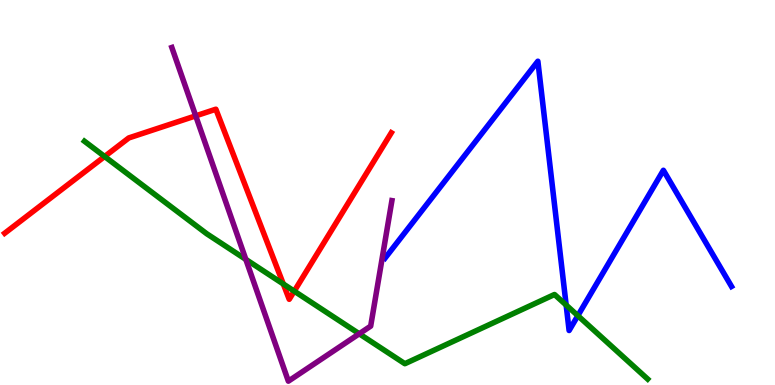[{'lines': ['blue', 'red'], 'intersections': []}, {'lines': ['green', 'red'], 'intersections': [{'x': 1.35, 'y': 5.94}, {'x': 3.66, 'y': 2.62}, {'x': 3.8, 'y': 2.44}]}, {'lines': ['purple', 'red'], 'intersections': [{'x': 2.53, 'y': 6.99}]}, {'lines': ['blue', 'green'], 'intersections': [{'x': 7.31, 'y': 2.08}, {'x': 7.46, 'y': 1.8}]}, {'lines': ['blue', 'purple'], 'intersections': []}, {'lines': ['green', 'purple'], 'intersections': [{'x': 3.17, 'y': 3.26}, {'x': 4.64, 'y': 1.33}]}]